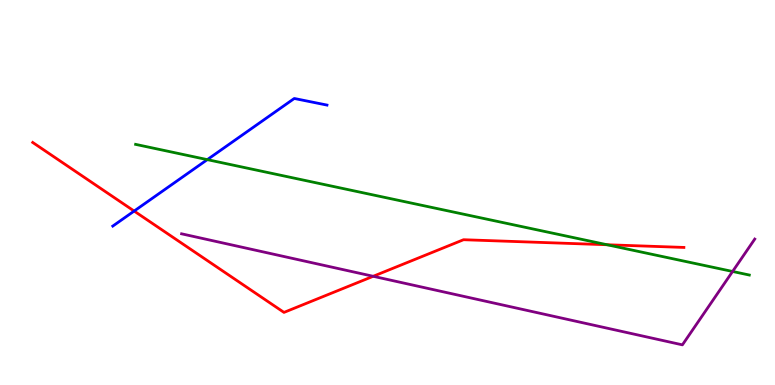[{'lines': ['blue', 'red'], 'intersections': [{'x': 1.73, 'y': 4.52}]}, {'lines': ['green', 'red'], 'intersections': [{'x': 7.83, 'y': 3.64}]}, {'lines': ['purple', 'red'], 'intersections': [{'x': 4.82, 'y': 2.82}]}, {'lines': ['blue', 'green'], 'intersections': [{'x': 2.67, 'y': 5.85}]}, {'lines': ['blue', 'purple'], 'intersections': []}, {'lines': ['green', 'purple'], 'intersections': [{'x': 9.45, 'y': 2.95}]}]